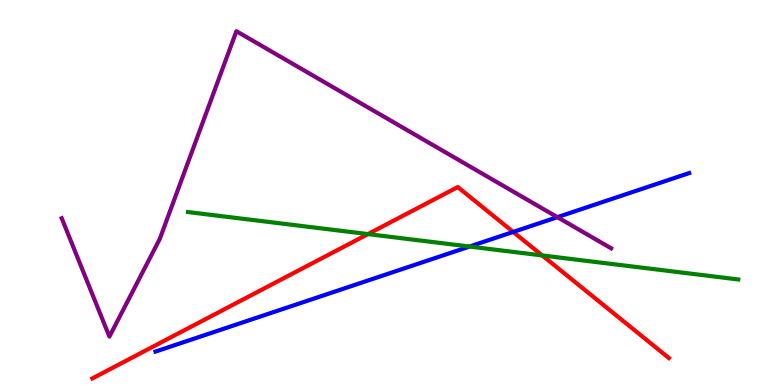[{'lines': ['blue', 'red'], 'intersections': [{'x': 6.62, 'y': 3.98}]}, {'lines': ['green', 'red'], 'intersections': [{'x': 4.75, 'y': 3.92}, {'x': 7.0, 'y': 3.36}]}, {'lines': ['purple', 'red'], 'intersections': []}, {'lines': ['blue', 'green'], 'intersections': [{'x': 6.06, 'y': 3.6}]}, {'lines': ['blue', 'purple'], 'intersections': [{'x': 7.19, 'y': 4.36}]}, {'lines': ['green', 'purple'], 'intersections': []}]